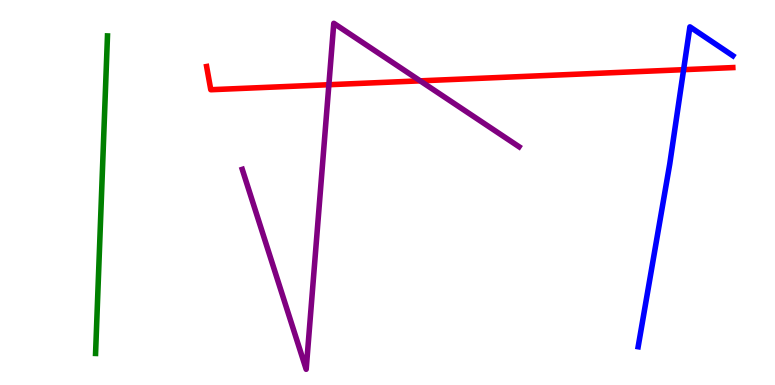[{'lines': ['blue', 'red'], 'intersections': [{'x': 8.82, 'y': 8.19}]}, {'lines': ['green', 'red'], 'intersections': []}, {'lines': ['purple', 'red'], 'intersections': [{'x': 4.24, 'y': 7.8}, {'x': 5.42, 'y': 7.9}]}, {'lines': ['blue', 'green'], 'intersections': []}, {'lines': ['blue', 'purple'], 'intersections': []}, {'lines': ['green', 'purple'], 'intersections': []}]